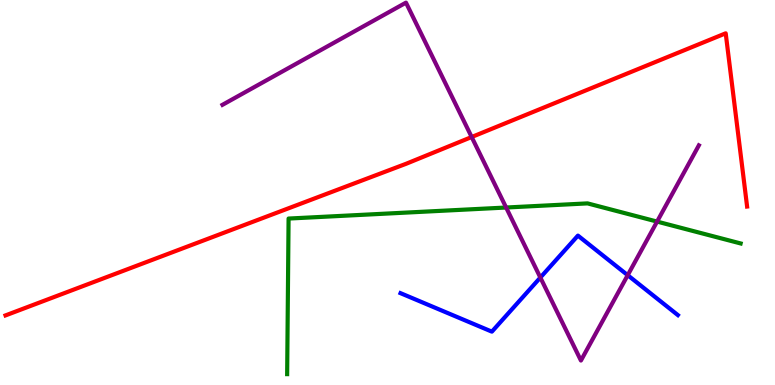[{'lines': ['blue', 'red'], 'intersections': []}, {'lines': ['green', 'red'], 'intersections': []}, {'lines': ['purple', 'red'], 'intersections': [{'x': 6.09, 'y': 6.44}]}, {'lines': ['blue', 'green'], 'intersections': []}, {'lines': ['blue', 'purple'], 'intersections': [{'x': 6.97, 'y': 2.79}, {'x': 8.1, 'y': 2.85}]}, {'lines': ['green', 'purple'], 'intersections': [{'x': 6.53, 'y': 4.61}, {'x': 8.48, 'y': 4.24}]}]